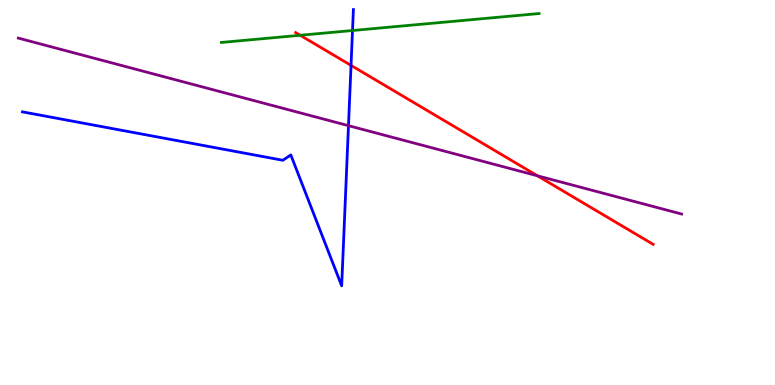[{'lines': ['blue', 'red'], 'intersections': [{'x': 4.53, 'y': 8.3}]}, {'lines': ['green', 'red'], 'intersections': [{'x': 3.87, 'y': 9.08}]}, {'lines': ['purple', 'red'], 'intersections': [{'x': 6.93, 'y': 5.43}]}, {'lines': ['blue', 'green'], 'intersections': [{'x': 4.55, 'y': 9.21}]}, {'lines': ['blue', 'purple'], 'intersections': [{'x': 4.5, 'y': 6.74}]}, {'lines': ['green', 'purple'], 'intersections': []}]